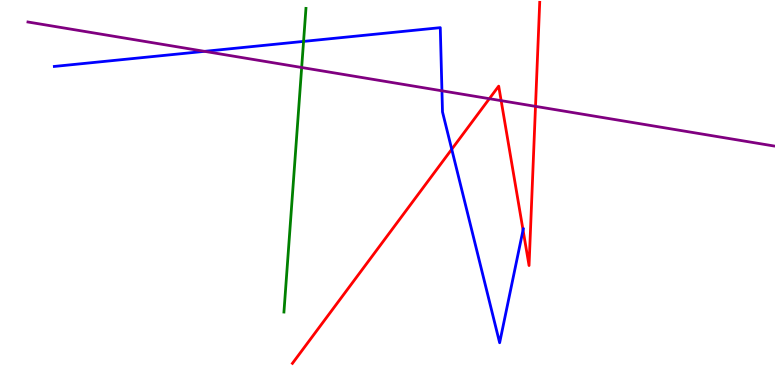[{'lines': ['blue', 'red'], 'intersections': [{'x': 5.83, 'y': 6.12}, {'x': 6.75, 'y': 4.02}]}, {'lines': ['green', 'red'], 'intersections': []}, {'lines': ['purple', 'red'], 'intersections': [{'x': 6.31, 'y': 7.44}, {'x': 6.47, 'y': 7.39}, {'x': 6.91, 'y': 7.24}]}, {'lines': ['blue', 'green'], 'intersections': [{'x': 3.92, 'y': 8.92}]}, {'lines': ['blue', 'purple'], 'intersections': [{'x': 2.64, 'y': 8.67}, {'x': 5.7, 'y': 7.64}]}, {'lines': ['green', 'purple'], 'intersections': [{'x': 3.89, 'y': 8.25}]}]